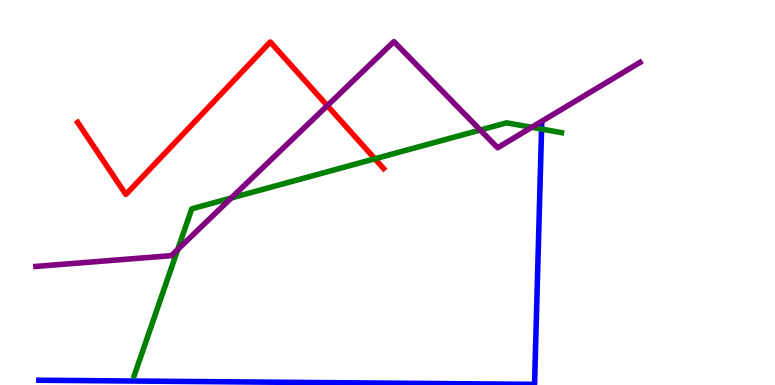[{'lines': ['blue', 'red'], 'intersections': []}, {'lines': ['green', 'red'], 'intersections': [{'x': 4.84, 'y': 5.88}]}, {'lines': ['purple', 'red'], 'intersections': [{'x': 4.22, 'y': 7.26}]}, {'lines': ['blue', 'green'], 'intersections': [{'x': 6.99, 'y': 6.65}]}, {'lines': ['blue', 'purple'], 'intersections': []}, {'lines': ['green', 'purple'], 'intersections': [{'x': 2.29, 'y': 3.52}, {'x': 2.98, 'y': 4.86}, {'x': 6.2, 'y': 6.62}, {'x': 6.86, 'y': 6.69}]}]